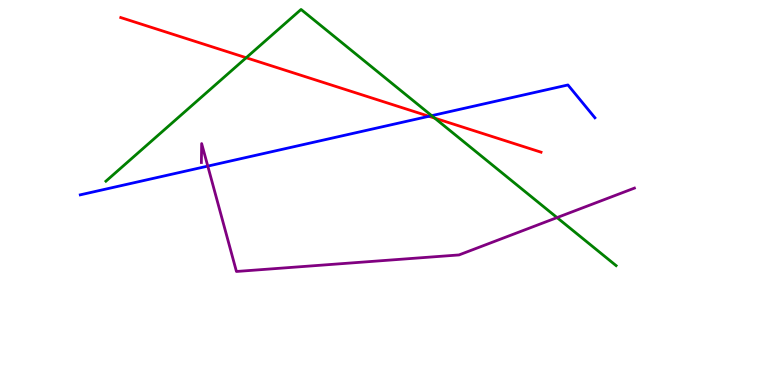[{'lines': ['blue', 'red'], 'intersections': [{'x': 5.53, 'y': 6.98}]}, {'lines': ['green', 'red'], 'intersections': [{'x': 3.18, 'y': 8.5}, {'x': 5.61, 'y': 6.93}]}, {'lines': ['purple', 'red'], 'intersections': []}, {'lines': ['blue', 'green'], 'intersections': [{'x': 5.57, 'y': 7.0}]}, {'lines': ['blue', 'purple'], 'intersections': [{'x': 2.68, 'y': 5.69}]}, {'lines': ['green', 'purple'], 'intersections': [{'x': 7.19, 'y': 4.35}]}]